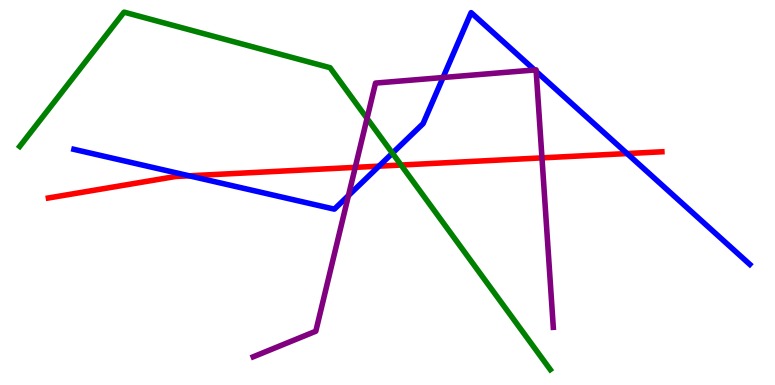[{'lines': ['blue', 'red'], 'intersections': [{'x': 2.44, 'y': 5.43}, {'x': 4.89, 'y': 5.68}, {'x': 8.09, 'y': 6.01}]}, {'lines': ['green', 'red'], 'intersections': [{'x': 5.18, 'y': 5.71}]}, {'lines': ['purple', 'red'], 'intersections': [{'x': 4.58, 'y': 5.65}, {'x': 6.99, 'y': 5.9}]}, {'lines': ['blue', 'green'], 'intersections': [{'x': 5.06, 'y': 6.02}]}, {'lines': ['blue', 'purple'], 'intersections': [{'x': 4.5, 'y': 4.92}, {'x': 5.72, 'y': 7.99}, {'x': 6.9, 'y': 8.18}, {'x': 6.92, 'y': 8.14}]}, {'lines': ['green', 'purple'], 'intersections': [{'x': 4.74, 'y': 6.92}]}]